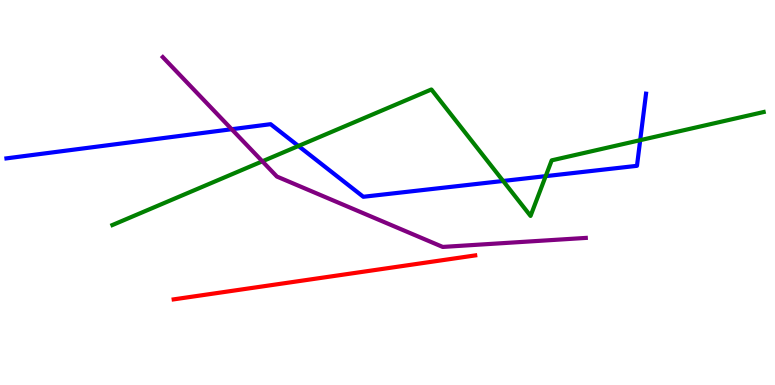[{'lines': ['blue', 'red'], 'intersections': []}, {'lines': ['green', 'red'], 'intersections': []}, {'lines': ['purple', 'red'], 'intersections': []}, {'lines': ['blue', 'green'], 'intersections': [{'x': 3.85, 'y': 6.21}, {'x': 6.49, 'y': 5.3}, {'x': 7.04, 'y': 5.42}, {'x': 8.26, 'y': 6.36}]}, {'lines': ['blue', 'purple'], 'intersections': [{'x': 2.99, 'y': 6.64}]}, {'lines': ['green', 'purple'], 'intersections': [{'x': 3.39, 'y': 5.81}]}]